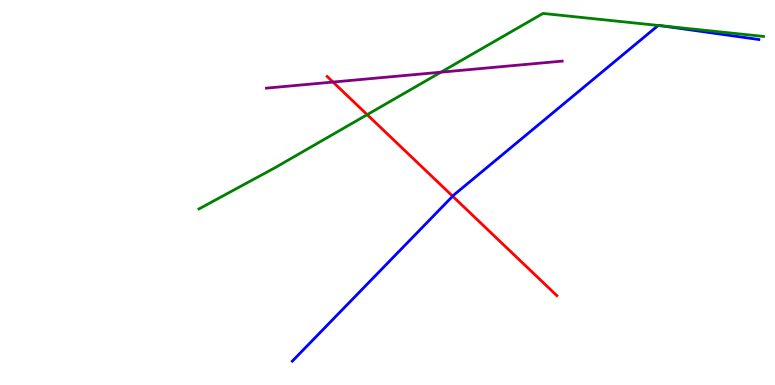[{'lines': ['blue', 'red'], 'intersections': [{'x': 5.84, 'y': 4.9}]}, {'lines': ['green', 'red'], 'intersections': [{'x': 4.74, 'y': 7.02}]}, {'lines': ['purple', 'red'], 'intersections': [{'x': 4.3, 'y': 7.87}]}, {'lines': ['blue', 'green'], 'intersections': [{'x': 8.49, 'y': 9.34}, {'x': 8.53, 'y': 9.33}]}, {'lines': ['blue', 'purple'], 'intersections': []}, {'lines': ['green', 'purple'], 'intersections': [{'x': 5.69, 'y': 8.12}]}]